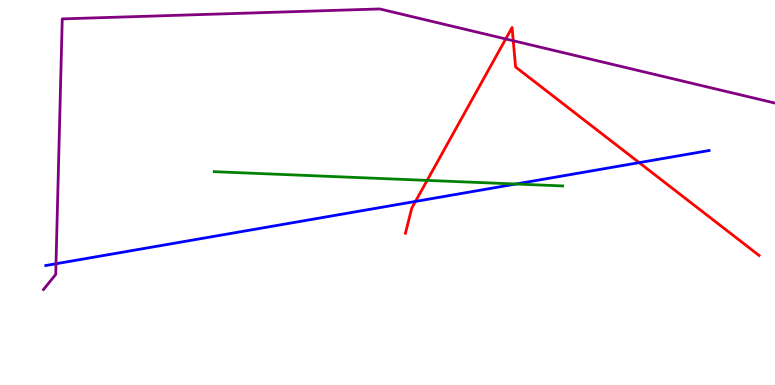[{'lines': ['blue', 'red'], 'intersections': [{'x': 5.36, 'y': 4.77}, {'x': 8.25, 'y': 5.78}]}, {'lines': ['green', 'red'], 'intersections': [{'x': 5.51, 'y': 5.31}]}, {'lines': ['purple', 'red'], 'intersections': [{'x': 6.53, 'y': 8.99}, {'x': 6.62, 'y': 8.94}]}, {'lines': ['blue', 'green'], 'intersections': [{'x': 6.66, 'y': 5.22}]}, {'lines': ['blue', 'purple'], 'intersections': [{'x': 0.723, 'y': 3.15}]}, {'lines': ['green', 'purple'], 'intersections': []}]